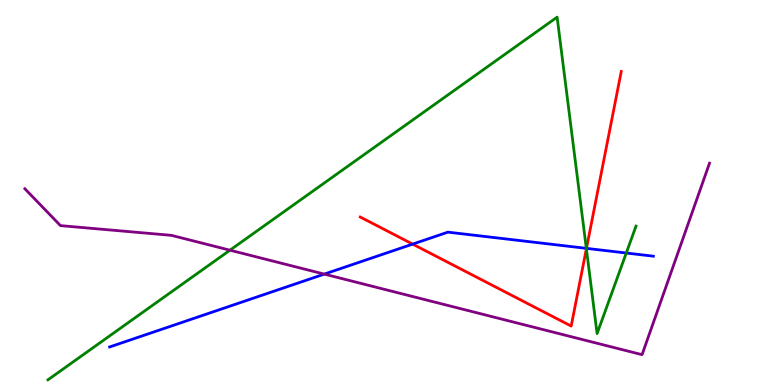[{'lines': ['blue', 'red'], 'intersections': [{'x': 5.32, 'y': 3.66}, {'x': 7.57, 'y': 3.55}]}, {'lines': ['green', 'red'], 'intersections': [{'x': 7.57, 'y': 3.54}]}, {'lines': ['purple', 'red'], 'intersections': []}, {'lines': ['blue', 'green'], 'intersections': [{'x': 7.57, 'y': 3.55}, {'x': 8.08, 'y': 3.43}]}, {'lines': ['blue', 'purple'], 'intersections': [{'x': 4.18, 'y': 2.88}]}, {'lines': ['green', 'purple'], 'intersections': [{'x': 2.97, 'y': 3.5}]}]